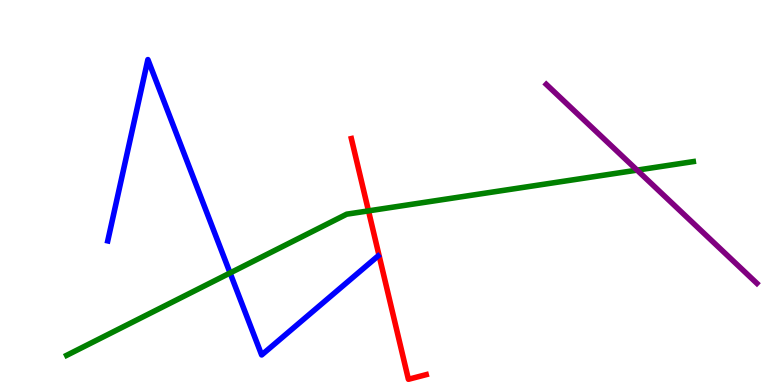[{'lines': ['blue', 'red'], 'intersections': []}, {'lines': ['green', 'red'], 'intersections': [{'x': 4.75, 'y': 4.52}]}, {'lines': ['purple', 'red'], 'intersections': []}, {'lines': ['blue', 'green'], 'intersections': [{'x': 2.97, 'y': 2.91}]}, {'lines': ['blue', 'purple'], 'intersections': []}, {'lines': ['green', 'purple'], 'intersections': [{'x': 8.22, 'y': 5.58}]}]